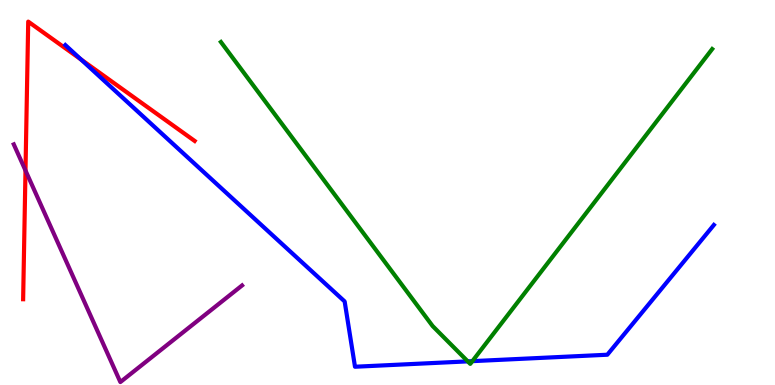[{'lines': ['blue', 'red'], 'intersections': [{'x': 1.05, 'y': 8.46}]}, {'lines': ['green', 'red'], 'intersections': []}, {'lines': ['purple', 'red'], 'intersections': [{'x': 0.329, 'y': 5.57}]}, {'lines': ['blue', 'green'], 'intersections': [{'x': 6.04, 'y': 0.614}, {'x': 6.1, 'y': 0.619}]}, {'lines': ['blue', 'purple'], 'intersections': []}, {'lines': ['green', 'purple'], 'intersections': []}]